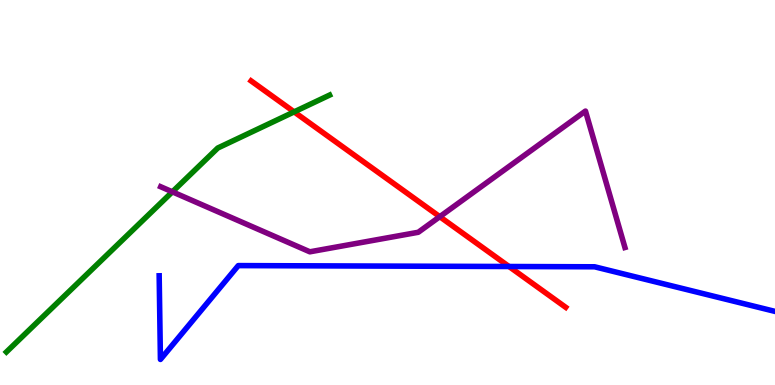[{'lines': ['blue', 'red'], 'intersections': [{'x': 6.57, 'y': 3.08}]}, {'lines': ['green', 'red'], 'intersections': [{'x': 3.8, 'y': 7.09}]}, {'lines': ['purple', 'red'], 'intersections': [{'x': 5.67, 'y': 4.37}]}, {'lines': ['blue', 'green'], 'intersections': []}, {'lines': ['blue', 'purple'], 'intersections': []}, {'lines': ['green', 'purple'], 'intersections': [{'x': 2.22, 'y': 5.02}]}]